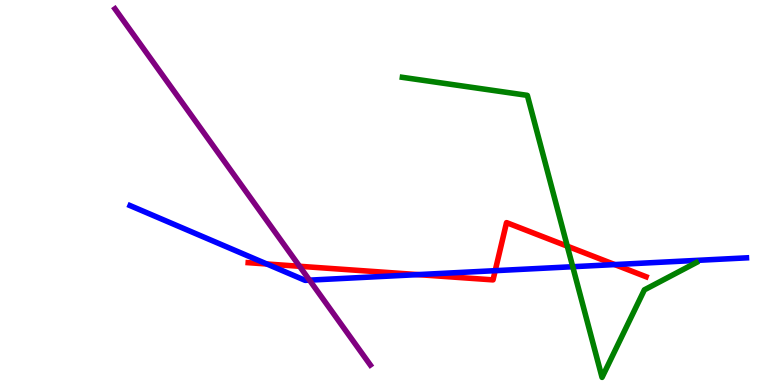[{'lines': ['blue', 'red'], 'intersections': [{'x': 3.44, 'y': 3.14}, {'x': 5.39, 'y': 2.87}, {'x': 6.39, 'y': 2.97}, {'x': 7.93, 'y': 3.13}]}, {'lines': ['green', 'red'], 'intersections': [{'x': 7.32, 'y': 3.61}]}, {'lines': ['purple', 'red'], 'intersections': [{'x': 3.87, 'y': 3.08}]}, {'lines': ['blue', 'green'], 'intersections': [{'x': 7.39, 'y': 3.07}]}, {'lines': ['blue', 'purple'], 'intersections': [{'x': 3.99, 'y': 2.72}]}, {'lines': ['green', 'purple'], 'intersections': []}]